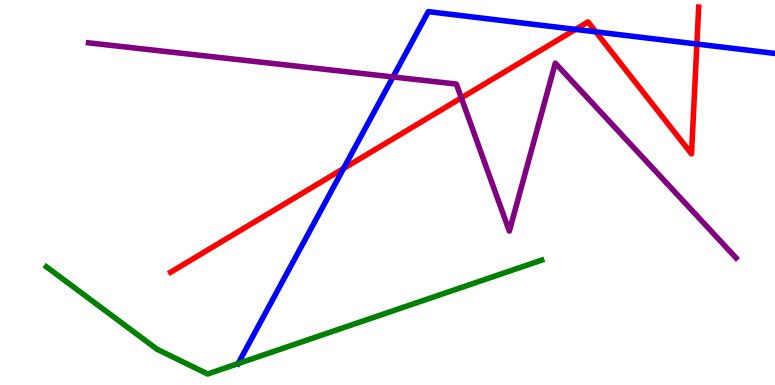[{'lines': ['blue', 'red'], 'intersections': [{'x': 4.43, 'y': 5.62}, {'x': 7.43, 'y': 9.24}, {'x': 7.69, 'y': 9.17}, {'x': 8.99, 'y': 8.86}]}, {'lines': ['green', 'red'], 'intersections': []}, {'lines': ['purple', 'red'], 'intersections': [{'x': 5.95, 'y': 7.46}]}, {'lines': ['blue', 'green'], 'intersections': [{'x': 3.07, 'y': 0.556}]}, {'lines': ['blue', 'purple'], 'intersections': [{'x': 5.07, 'y': 8.0}]}, {'lines': ['green', 'purple'], 'intersections': []}]